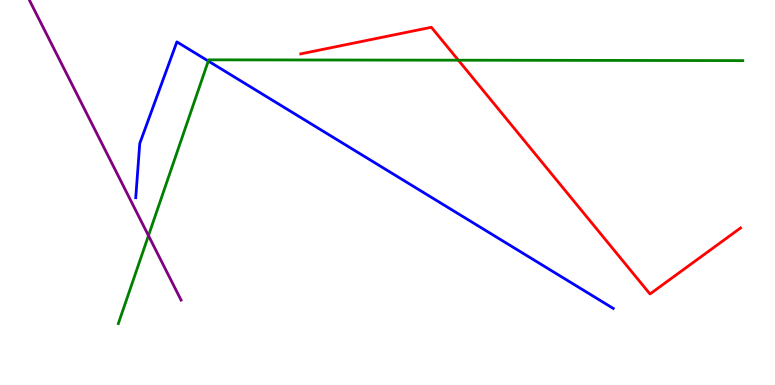[{'lines': ['blue', 'red'], 'intersections': []}, {'lines': ['green', 'red'], 'intersections': [{'x': 5.91, 'y': 8.44}]}, {'lines': ['purple', 'red'], 'intersections': []}, {'lines': ['blue', 'green'], 'intersections': [{'x': 2.69, 'y': 8.41}]}, {'lines': ['blue', 'purple'], 'intersections': []}, {'lines': ['green', 'purple'], 'intersections': [{'x': 1.92, 'y': 3.88}]}]